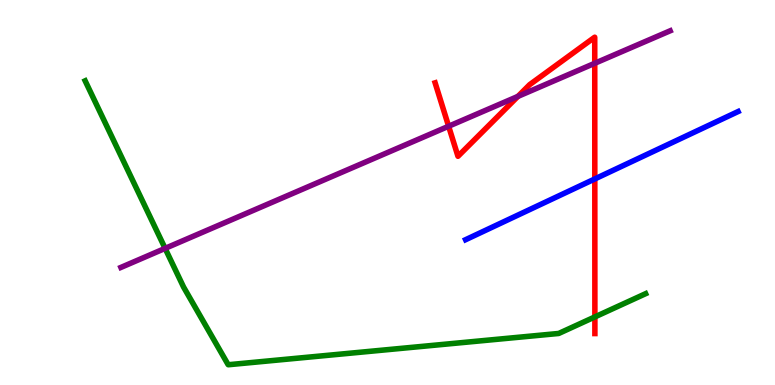[{'lines': ['blue', 'red'], 'intersections': [{'x': 7.67, 'y': 5.35}]}, {'lines': ['green', 'red'], 'intersections': [{'x': 7.68, 'y': 1.77}]}, {'lines': ['purple', 'red'], 'intersections': [{'x': 5.79, 'y': 6.72}, {'x': 6.68, 'y': 7.5}, {'x': 7.67, 'y': 8.36}]}, {'lines': ['blue', 'green'], 'intersections': []}, {'lines': ['blue', 'purple'], 'intersections': []}, {'lines': ['green', 'purple'], 'intersections': [{'x': 2.13, 'y': 3.55}]}]